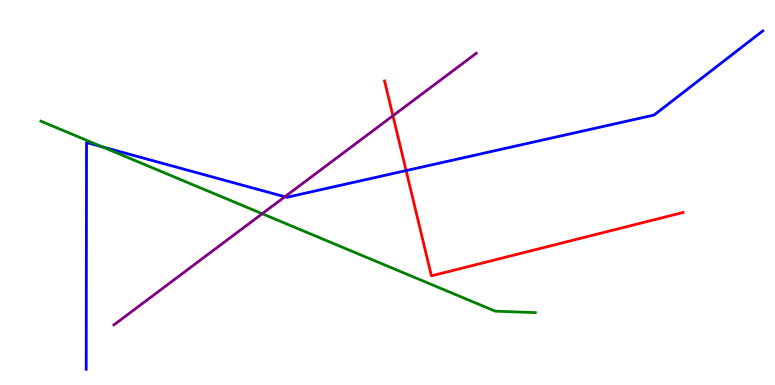[{'lines': ['blue', 'red'], 'intersections': [{'x': 5.24, 'y': 5.57}]}, {'lines': ['green', 'red'], 'intersections': []}, {'lines': ['purple', 'red'], 'intersections': [{'x': 5.07, 'y': 6.99}]}, {'lines': ['blue', 'green'], 'intersections': [{'x': 1.32, 'y': 6.19}]}, {'lines': ['blue', 'purple'], 'intersections': [{'x': 3.68, 'y': 4.89}]}, {'lines': ['green', 'purple'], 'intersections': [{'x': 3.38, 'y': 4.45}]}]